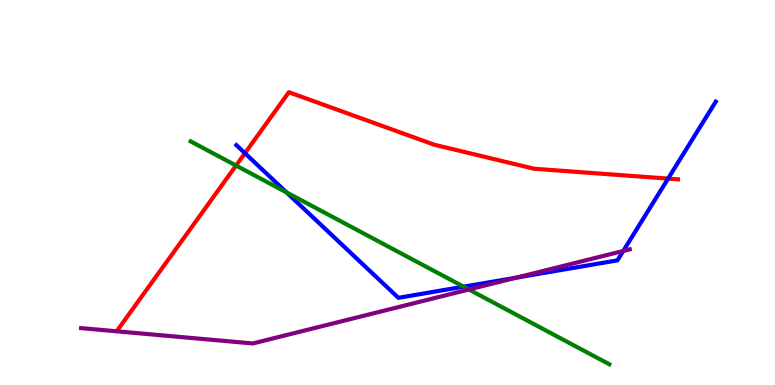[{'lines': ['blue', 'red'], 'intersections': [{'x': 3.16, 'y': 6.02}, {'x': 8.62, 'y': 5.36}]}, {'lines': ['green', 'red'], 'intersections': [{'x': 3.05, 'y': 5.7}]}, {'lines': ['purple', 'red'], 'intersections': []}, {'lines': ['blue', 'green'], 'intersections': [{'x': 3.7, 'y': 5.0}, {'x': 5.98, 'y': 2.55}]}, {'lines': ['blue', 'purple'], 'intersections': [{'x': 6.66, 'y': 2.79}, {'x': 8.04, 'y': 3.48}]}, {'lines': ['green', 'purple'], 'intersections': [{'x': 6.05, 'y': 2.48}]}]